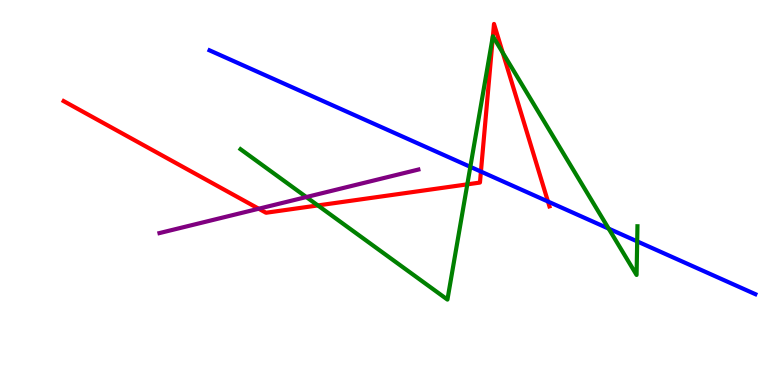[{'lines': ['blue', 'red'], 'intersections': [{'x': 6.21, 'y': 5.54}, {'x': 7.07, 'y': 4.77}]}, {'lines': ['green', 'red'], 'intersections': [{'x': 4.1, 'y': 4.66}, {'x': 6.03, 'y': 5.21}, {'x': 6.36, 'y': 9.06}, {'x': 6.49, 'y': 8.63}]}, {'lines': ['purple', 'red'], 'intersections': [{'x': 3.34, 'y': 4.58}]}, {'lines': ['blue', 'green'], 'intersections': [{'x': 6.07, 'y': 5.67}, {'x': 7.85, 'y': 4.06}, {'x': 8.22, 'y': 3.73}]}, {'lines': ['blue', 'purple'], 'intersections': []}, {'lines': ['green', 'purple'], 'intersections': [{'x': 3.95, 'y': 4.88}]}]